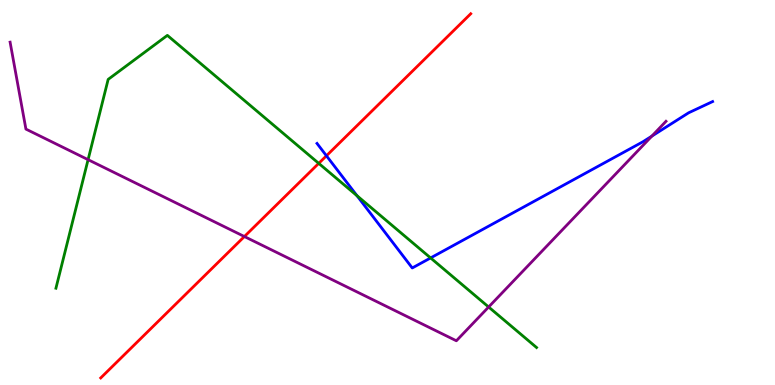[{'lines': ['blue', 'red'], 'intersections': [{'x': 4.21, 'y': 5.95}]}, {'lines': ['green', 'red'], 'intersections': [{'x': 4.11, 'y': 5.76}]}, {'lines': ['purple', 'red'], 'intersections': [{'x': 3.15, 'y': 3.86}]}, {'lines': ['blue', 'green'], 'intersections': [{'x': 4.61, 'y': 4.92}, {'x': 5.56, 'y': 3.3}]}, {'lines': ['blue', 'purple'], 'intersections': [{'x': 8.41, 'y': 6.46}]}, {'lines': ['green', 'purple'], 'intersections': [{'x': 1.14, 'y': 5.85}, {'x': 6.3, 'y': 2.03}]}]